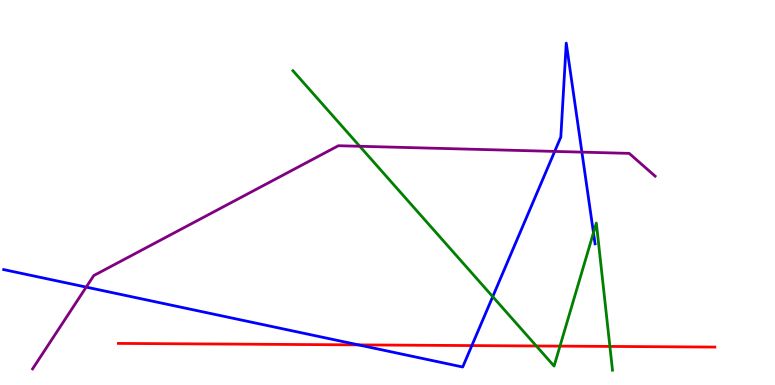[{'lines': ['blue', 'red'], 'intersections': [{'x': 4.63, 'y': 1.04}, {'x': 6.09, 'y': 1.02}]}, {'lines': ['green', 'red'], 'intersections': [{'x': 6.92, 'y': 1.01}, {'x': 7.23, 'y': 1.01}, {'x': 7.87, 'y': 1.0}]}, {'lines': ['purple', 'red'], 'intersections': []}, {'lines': ['blue', 'green'], 'intersections': [{'x': 6.36, 'y': 2.29}, {'x': 7.66, 'y': 3.95}]}, {'lines': ['blue', 'purple'], 'intersections': [{'x': 1.11, 'y': 2.54}, {'x': 7.16, 'y': 6.07}, {'x': 7.51, 'y': 6.05}]}, {'lines': ['green', 'purple'], 'intersections': [{'x': 4.64, 'y': 6.2}]}]